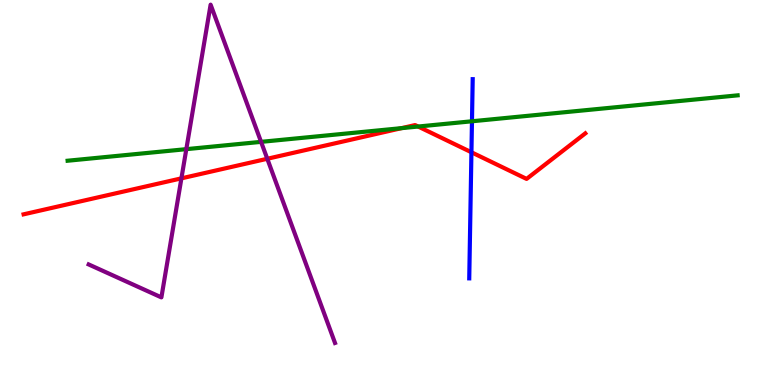[{'lines': ['blue', 'red'], 'intersections': [{'x': 6.08, 'y': 6.05}]}, {'lines': ['green', 'red'], 'intersections': [{'x': 5.18, 'y': 6.67}, {'x': 5.4, 'y': 6.71}]}, {'lines': ['purple', 'red'], 'intersections': [{'x': 2.34, 'y': 5.37}, {'x': 3.45, 'y': 5.88}]}, {'lines': ['blue', 'green'], 'intersections': [{'x': 6.09, 'y': 6.85}]}, {'lines': ['blue', 'purple'], 'intersections': []}, {'lines': ['green', 'purple'], 'intersections': [{'x': 2.4, 'y': 6.13}, {'x': 3.37, 'y': 6.32}]}]